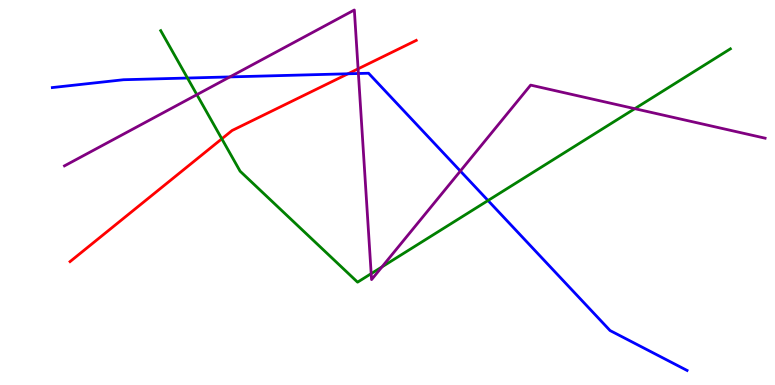[{'lines': ['blue', 'red'], 'intersections': [{'x': 4.49, 'y': 8.08}]}, {'lines': ['green', 'red'], 'intersections': [{'x': 2.86, 'y': 6.39}]}, {'lines': ['purple', 'red'], 'intersections': [{'x': 4.62, 'y': 8.21}]}, {'lines': ['blue', 'green'], 'intersections': [{'x': 2.42, 'y': 7.97}, {'x': 6.3, 'y': 4.79}]}, {'lines': ['blue', 'purple'], 'intersections': [{'x': 2.97, 'y': 8.0}, {'x': 4.62, 'y': 8.09}, {'x': 5.94, 'y': 5.56}]}, {'lines': ['green', 'purple'], 'intersections': [{'x': 2.54, 'y': 7.54}, {'x': 4.79, 'y': 2.89}, {'x': 4.93, 'y': 3.07}, {'x': 8.19, 'y': 7.18}]}]